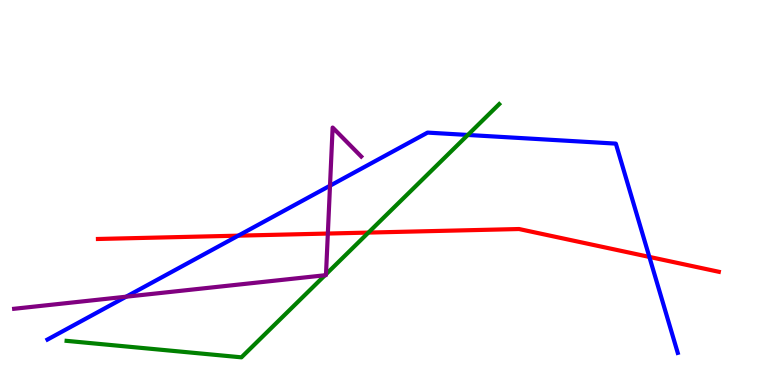[{'lines': ['blue', 'red'], 'intersections': [{'x': 3.07, 'y': 3.88}, {'x': 8.38, 'y': 3.33}]}, {'lines': ['green', 'red'], 'intersections': [{'x': 4.75, 'y': 3.96}]}, {'lines': ['purple', 'red'], 'intersections': [{'x': 4.23, 'y': 3.93}]}, {'lines': ['blue', 'green'], 'intersections': [{'x': 6.04, 'y': 6.49}]}, {'lines': ['blue', 'purple'], 'intersections': [{'x': 1.63, 'y': 2.29}, {'x': 4.26, 'y': 5.18}]}, {'lines': ['green', 'purple'], 'intersections': [{'x': 4.19, 'y': 2.85}, {'x': 4.21, 'y': 2.88}]}]